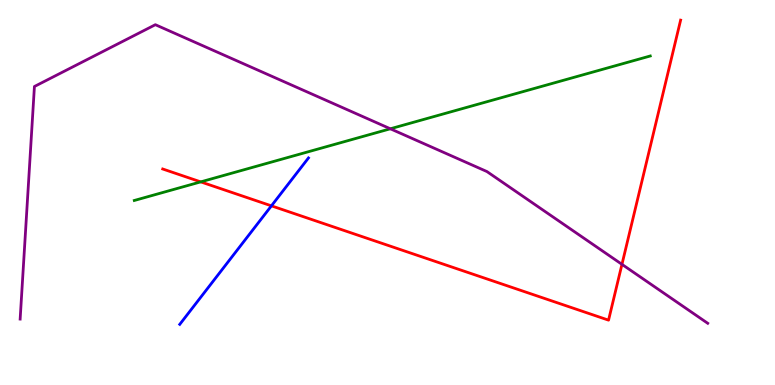[{'lines': ['blue', 'red'], 'intersections': [{'x': 3.5, 'y': 4.65}]}, {'lines': ['green', 'red'], 'intersections': [{'x': 2.59, 'y': 5.28}]}, {'lines': ['purple', 'red'], 'intersections': [{'x': 8.03, 'y': 3.13}]}, {'lines': ['blue', 'green'], 'intersections': []}, {'lines': ['blue', 'purple'], 'intersections': []}, {'lines': ['green', 'purple'], 'intersections': [{'x': 5.04, 'y': 6.66}]}]